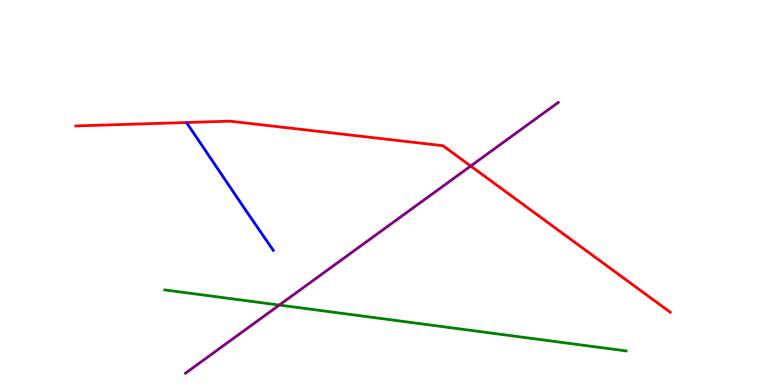[{'lines': ['blue', 'red'], 'intersections': []}, {'lines': ['green', 'red'], 'intersections': []}, {'lines': ['purple', 'red'], 'intersections': [{'x': 6.07, 'y': 5.69}]}, {'lines': ['blue', 'green'], 'intersections': []}, {'lines': ['blue', 'purple'], 'intersections': []}, {'lines': ['green', 'purple'], 'intersections': [{'x': 3.6, 'y': 2.08}]}]